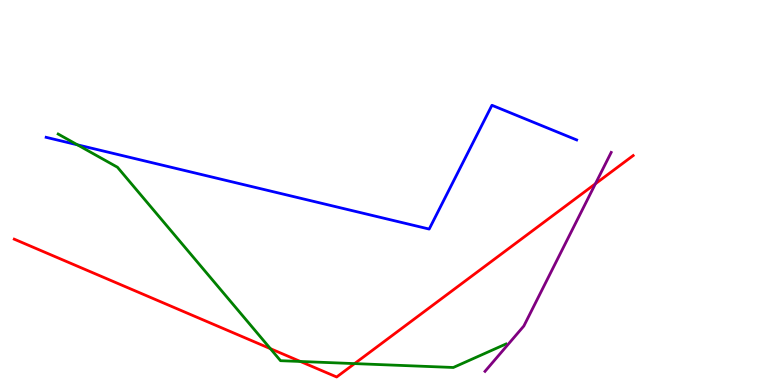[{'lines': ['blue', 'red'], 'intersections': []}, {'lines': ['green', 'red'], 'intersections': [{'x': 3.49, 'y': 0.944}, {'x': 3.88, 'y': 0.611}, {'x': 4.58, 'y': 0.556}]}, {'lines': ['purple', 'red'], 'intersections': [{'x': 7.68, 'y': 5.23}]}, {'lines': ['blue', 'green'], 'intersections': [{'x': 0.999, 'y': 6.24}]}, {'lines': ['blue', 'purple'], 'intersections': []}, {'lines': ['green', 'purple'], 'intersections': []}]